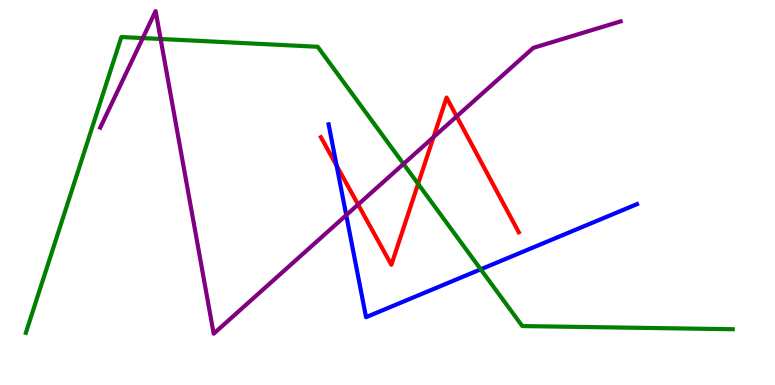[{'lines': ['blue', 'red'], 'intersections': [{'x': 4.34, 'y': 5.7}]}, {'lines': ['green', 'red'], 'intersections': [{'x': 5.39, 'y': 5.23}]}, {'lines': ['purple', 'red'], 'intersections': [{'x': 4.62, 'y': 4.69}, {'x': 5.59, 'y': 6.44}, {'x': 5.89, 'y': 6.98}]}, {'lines': ['blue', 'green'], 'intersections': [{'x': 6.2, 'y': 3.0}]}, {'lines': ['blue', 'purple'], 'intersections': [{'x': 4.47, 'y': 4.41}]}, {'lines': ['green', 'purple'], 'intersections': [{'x': 1.84, 'y': 9.01}, {'x': 2.07, 'y': 8.99}, {'x': 5.21, 'y': 5.74}]}]